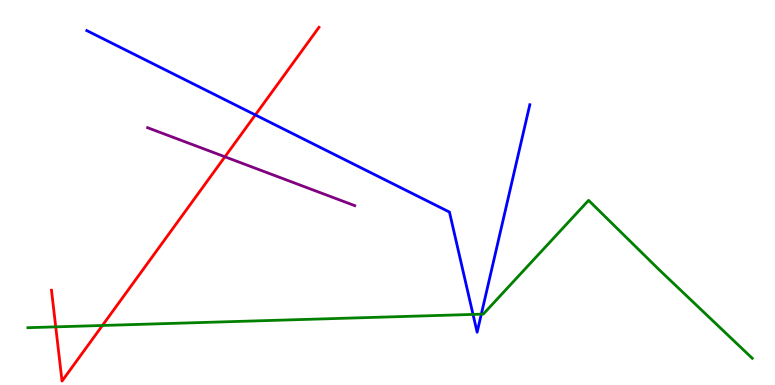[{'lines': ['blue', 'red'], 'intersections': [{'x': 3.29, 'y': 7.01}]}, {'lines': ['green', 'red'], 'intersections': [{'x': 0.719, 'y': 1.51}, {'x': 1.32, 'y': 1.55}]}, {'lines': ['purple', 'red'], 'intersections': [{'x': 2.9, 'y': 5.93}]}, {'lines': ['blue', 'green'], 'intersections': [{'x': 6.1, 'y': 1.83}, {'x': 6.21, 'y': 1.84}]}, {'lines': ['blue', 'purple'], 'intersections': []}, {'lines': ['green', 'purple'], 'intersections': []}]